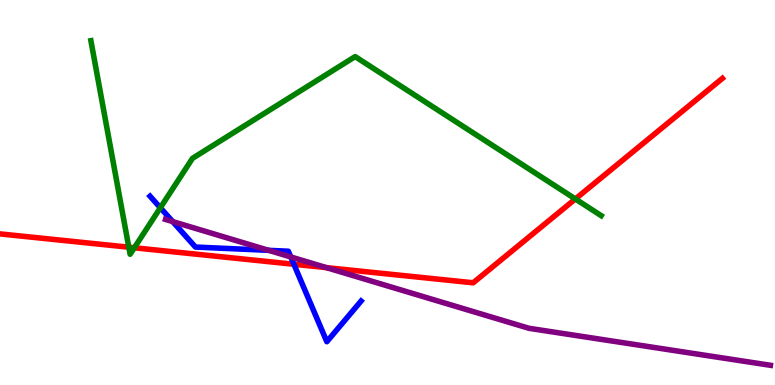[{'lines': ['blue', 'red'], 'intersections': [{'x': 3.79, 'y': 3.14}]}, {'lines': ['green', 'red'], 'intersections': [{'x': 1.66, 'y': 3.58}, {'x': 1.73, 'y': 3.56}, {'x': 7.42, 'y': 4.83}]}, {'lines': ['purple', 'red'], 'intersections': [{'x': 4.21, 'y': 3.05}]}, {'lines': ['blue', 'green'], 'intersections': [{'x': 2.07, 'y': 4.6}]}, {'lines': ['blue', 'purple'], 'intersections': [{'x': 2.23, 'y': 4.24}, {'x': 3.47, 'y': 3.5}, {'x': 3.75, 'y': 3.33}]}, {'lines': ['green', 'purple'], 'intersections': []}]